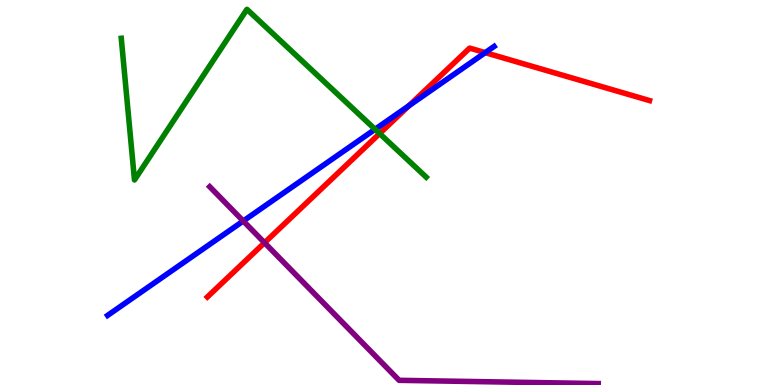[{'lines': ['blue', 'red'], 'intersections': [{'x': 5.28, 'y': 7.26}, {'x': 6.26, 'y': 8.63}]}, {'lines': ['green', 'red'], 'intersections': [{'x': 4.9, 'y': 6.53}]}, {'lines': ['purple', 'red'], 'intersections': [{'x': 3.41, 'y': 3.69}]}, {'lines': ['blue', 'green'], 'intersections': [{'x': 4.84, 'y': 6.64}]}, {'lines': ['blue', 'purple'], 'intersections': [{'x': 3.14, 'y': 4.26}]}, {'lines': ['green', 'purple'], 'intersections': []}]